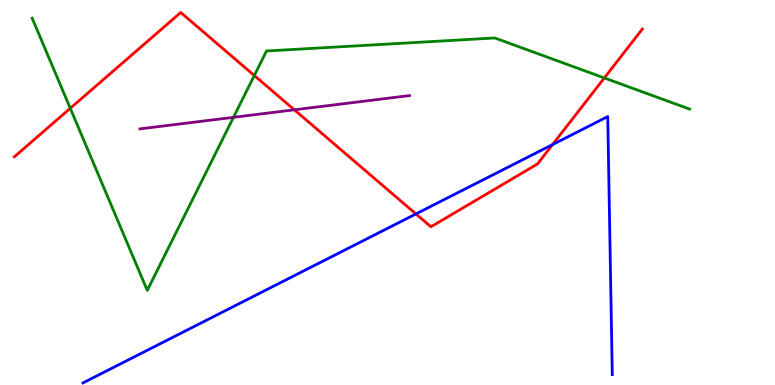[{'lines': ['blue', 'red'], 'intersections': [{'x': 5.37, 'y': 4.44}, {'x': 7.13, 'y': 6.24}]}, {'lines': ['green', 'red'], 'intersections': [{'x': 0.907, 'y': 7.19}, {'x': 3.28, 'y': 8.04}, {'x': 7.8, 'y': 7.98}]}, {'lines': ['purple', 'red'], 'intersections': [{'x': 3.8, 'y': 7.15}]}, {'lines': ['blue', 'green'], 'intersections': []}, {'lines': ['blue', 'purple'], 'intersections': []}, {'lines': ['green', 'purple'], 'intersections': [{'x': 3.01, 'y': 6.95}]}]